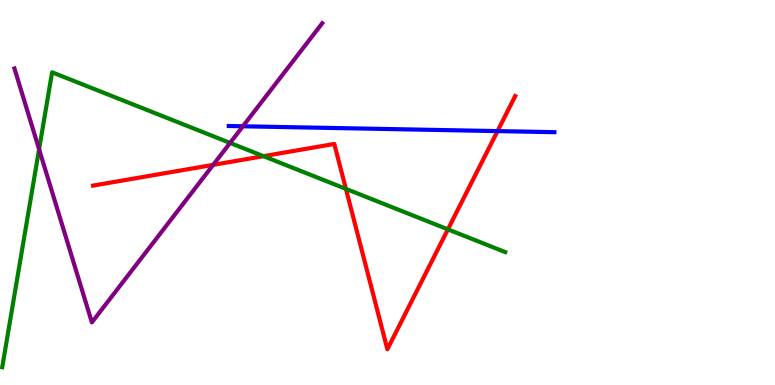[{'lines': ['blue', 'red'], 'intersections': [{'x': 6.42, 'y': 6.59}]}, {'lines': ['green', 'red'], 'intersections': [{'x': 3.4, 'y': 5.94}, {'x': 4.46, 'y': 5.09}, {'x': 5.78, 'y': 4.04}]}, {'lines': ['purple', 'red'], 'intersections': [{'x': 2.75, 'y': 5.72}]}, {'lines': ['blue', 'green'], 'intersections': []}, {'lines': ['blue', 'purple'], 'intersections': [{'x': 3.13, 'y': 6.72}]}, {'lines': ['green', 'purple'], 'intersections': [{'x': 0.504, 'y': 6.12}, {'x': 2.97, 'y': 6.29}]}]